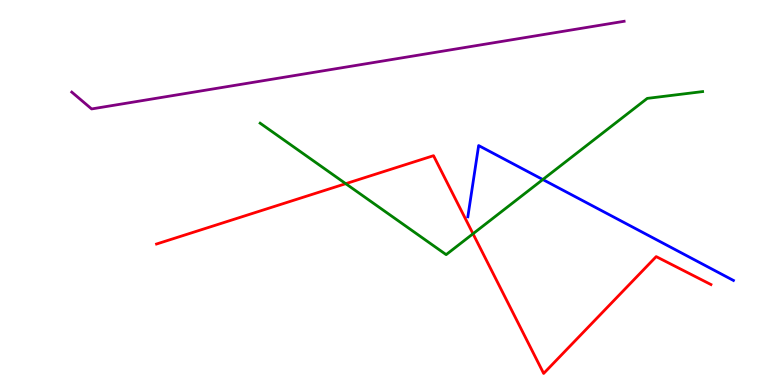[{'lines': ['blue', 'red'], 'intersections': []}, {'lines': ['green', 'red'], 'intersections': [{'x': 4.46, 'y': 5.23}, {'x': 6.1, 'y': 3.93}]}, {'lines': ['purple', 'red'], 'intersections': []}, {'lines': ['blue', 'green'], 'intersections': [{'x': 7.0, 'y': 5.34}]}, {'lines': ['blue', 'purple'], 'intersections': []}, {'lines': ['green', 'purple'], 'intersections': []}]